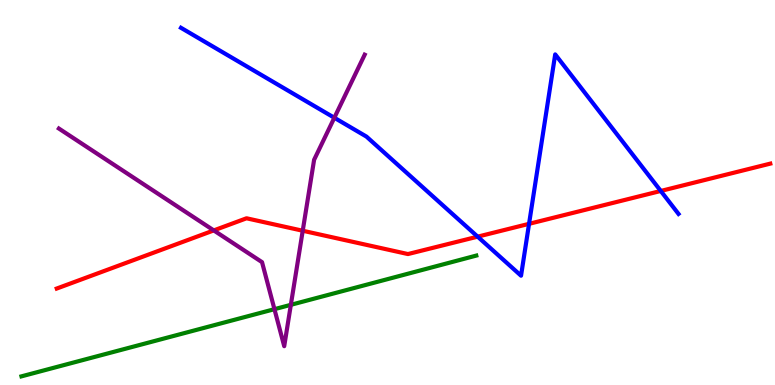[{'lines': ['blue', 'red'], 'intersections': [{'x': 6.16, 'y': 3.85}, {'x': 6.83, 'y': 4.19}, {'x': 8.53, 'y': 5.04}]}, {'lines': ['green', 'red'], 'intersections': []}, {'lines': ['purple', 'red'], 'intersections': [{'x': 2.76, 'y': 4.02}, {'x': 3.91, 'y': 4.01}]}, {'lines': ['blue', 'green'], 'intersections': []}, {'lines': ['blue', 'purple'], 'intersections': [{'x': 4.31, 'y': 6.94}]}, {'lines': ['green', 'purple'], 'intersections': [{'x': 3.54, 'y': 1.97}, {'x': 3.75, 'y': 2.08}]}]